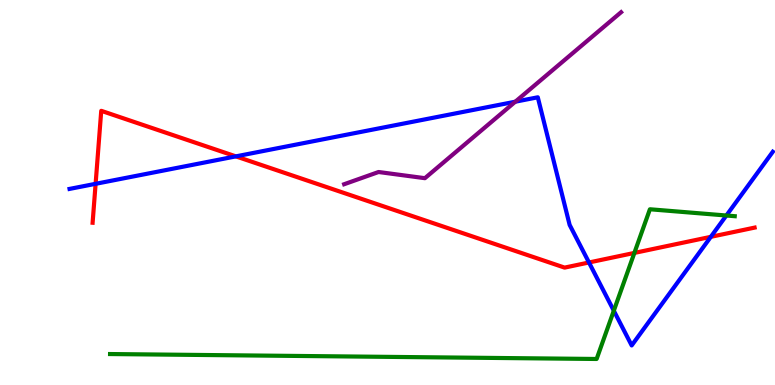[{'lines': ['blue', 'red'], 'intersections': [{'x': 1.23, 'y': 5.23}, {'x': 3.04, 'y': 5.94}, {'x': 7.6, 'y': 3.18}, {'x': 9.17, 'y': 3.85}]}, {'lines': ['green', 'red'], 'intersections': [{'x': 8.19, 'y': 3.43}]}, {'lines': ['purple', 'red'], 'intersections': []}, {'lines': ['blue', 'green'], 'intersections': [{'x': 7.92, 'y': 1.93}, {'x': 9.37, 'y': 4.4}]}, {'lines': ['blue', 'purple'], 'intersections': [{'x': 6.65, 'y': 7.36}]}, {'lines': ['green', 'purple'], 'intersections': []}]